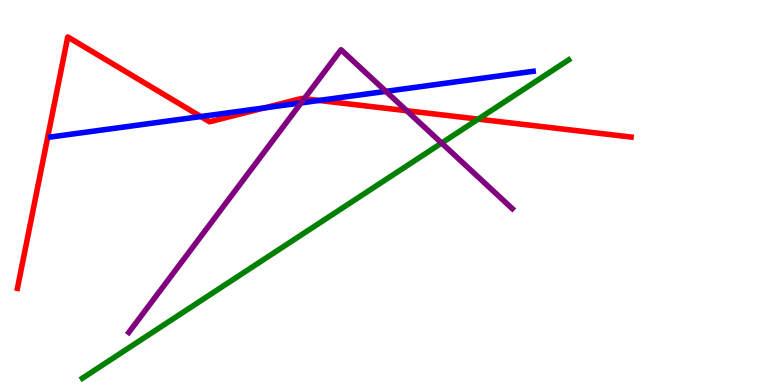[{'lines': ['blue', 'red'], 'intersections': [{'x': 2.59, 'y': 6.97}, {'x': 3.41, 'y': 7.2}, {'x': 4.12, 'y': 7.39}]}, {'lines': ['green', 'red'], 'intersections': [{'x': 6.17, 'y': 6.91}]}, {'lines': ['purple', 'red'], 'intersections': [{'x': 3.93, 'y': 7.44}, {'x': 5.25, 'y': 7.12}]}, {'lines': ['blue', 'green'], 'intersections': []}, {'lines': ['blue', 'purple'], 'intersections': [{'x': 3.89, 'y': 7.33}, {'x': 4.98, 'y': 7.63}]}, {'lines': ['green', 'purple'], 'intersections': [{'x': 5.7, 'y': 6.28}]}]